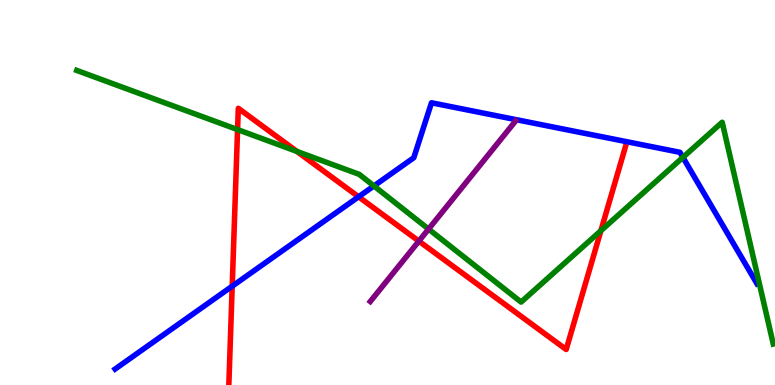[{'lines': ['blue', 'red'], 'intersections': [{'x': 3.0, 'y': 2.57}, {'x': 4.63, 'y': 4.89}]}, {'lines': ['green', 'red'], 'intersections': [{'x': 3.07, 'y': 6.63}, {'x': 3.83, 'y': 6.07}, {'x': 7.75, 'y': 4.01}]}, {'lines': ['purple', 'red'], 'intersections': [{'x': 5.4, 'y': 3.74}]}, {'lines': ['blue', 'green'], 'intersections': [{'x': 4.82, 'y': 5.17}, {'x': 8.81, 'y': 5.91}]}, {'lines': ['blue', 'purple'], 'intersections': []}, {'lines': ['green', 'purple'], 'intersections': [{'x': 5.53, 'y': 4.05}]}]